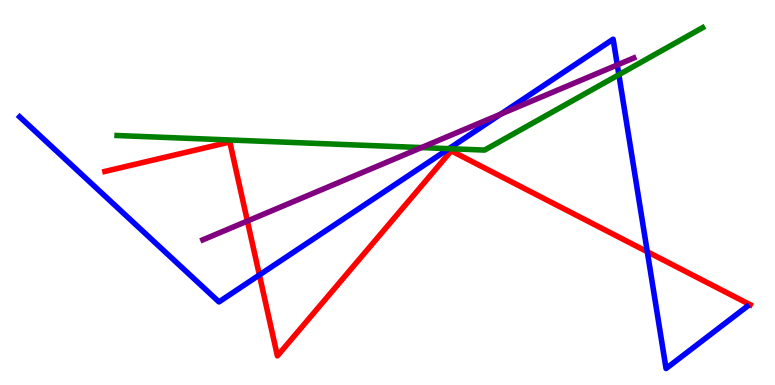[{'lines': ['blue', 'red'], 'intersections': [{'x': 3.35, 'y': 2.86}, {'x': 8.35, 'y': 3.46}]}, {'lines': ['green', 'red'], 'intersections': []}, {'lines': ['purple', 'red'], 'intersections': [{'x': 3.19, 'y': 4.26}]}, {'lines': ['blue', 'green'], 'intersections': [{'x': 5.79, 'y': 6.14}, {'x': 7.99, 'y': 8.06}]}, {'lines': ['blue', 'purple'], 'intersections': [{'x': 6.46, 'y': 7.04}, {'x': 7.97, 'y': 8.31}]}, {'lines': ['green', 'purple'], 'intersections': [{'x': 5.44, 'y': 6.17}]}]